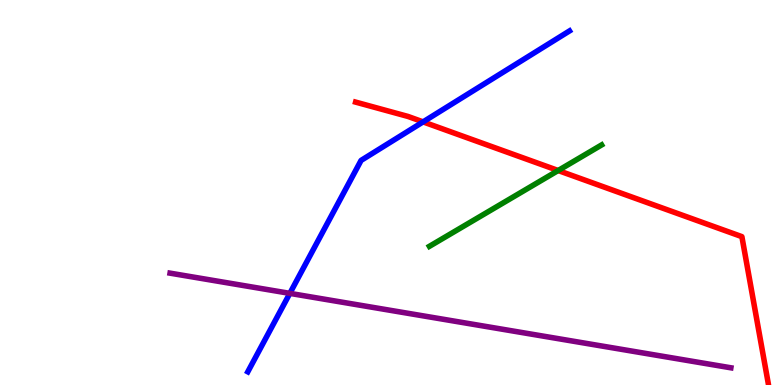[{'lines': ['blue', 'red'], 'intersections': [{'x': 5.46, 'y': 6.83}]}, {'lines': ['green', 'red'], 'intersections': [{'x': 7.2, 'y': 5.57}]}, {'lines': ['purple', 'red'], 'intersections': []}, {'lines': ['blue', 'green'], 'intersections': []}, {'lines': ['blue', 'purple'], 'intersections': [{'x': 3.74, 'y': 2.38}]}, {'lines': ['green', 'purple'], 'intersections': []}]